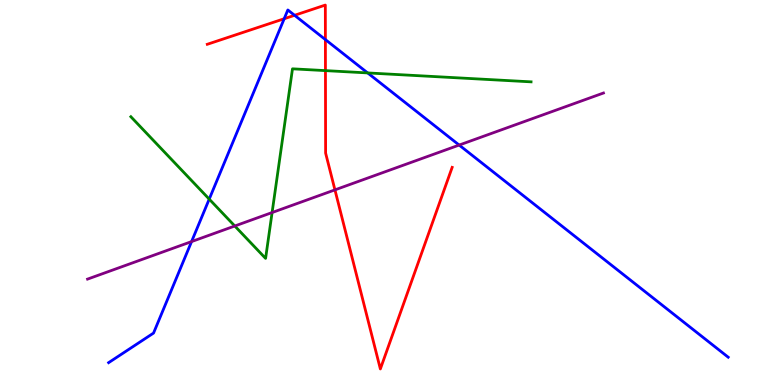[{'lines': ['blue', 'red'], 'intersections': [{'x': 3.67, 'y': 9.51}, {'x': 3.8, 'y': 9.6}, {'x': 4.2, 'y': 8.97}]}, {'lines': ['green', 'red'], 'intersections': [{'x': 4.2, 'y': 8.17}]}, {'lines': ['purple', 'red'], 'intersections': [{'x': 4.32, 'y': 5.07}]}, {'lines': ['blue', 'green'], 'intersections': [{'x': 2.7, 'y': 4.83}, {'x': 4.74, 'y': 8.11}]}, {'lines': ['blue', 'purple'], 'intersections': [{'x': 2.47, 'y': 3.73}, {'x': 5.92, 'y': 6.23}]}, {'lines': ['green', 'purple'], 'intersections': [{'x': 3.03, 'y': 4.13}, {'x': 3.51, 'y': 4.48}]}]